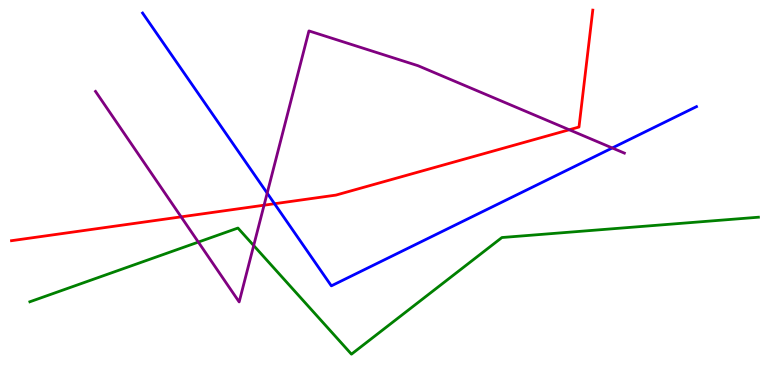[{'lines': ['blue', 'red'], 'intersections': [{'x': 3.54, 'y': 4.71}]}, {'lines': ['green', 'red'], 'intersections': []}, {'lines': ['purple', 'red'], 'intersections': [{'x': 2.34, 'y': 4.37}, {'x': 3.41, 'y': 4.67}, {'x': 7.35, 'y': 6.63}]}, {'lines': ['blue', 'green'], 'intersections': []}, {'lines': ['blue', 'purple'], 'intersections': [{'x': 3.45, 'y': 4.98}, {'x': 7.9, 'y': 6.16}]}, {'lines': ['green', 'purple'], 'intersections': [{'x': 2.56, 'y': 3.71}, {'x': 3.27, 'y': 3.62}]}]